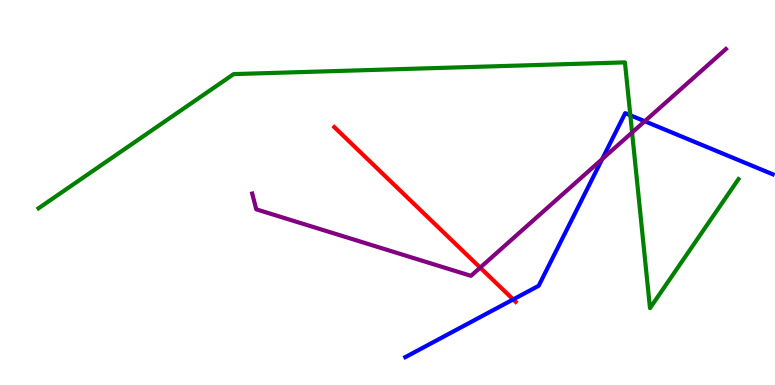[{'lines': ['blue', 'red'], 'intersections': [{'x': 6.62, 'y': 2.22}]}, {'lines': ['green', 'red'], 'intersections': []}, {'lines': ['purple', 'red'], 'intersections': [{'x': 6.2, 'y': 3.05}]}, {'lines': ['blue', 'green'], 'intersections': [{'x': 8.13, 'y': 7.01}]}, {'lines': ['blue', 'purple'], 'intersections': [{'x': 7.77, 'y': 5.87}, {'x': 8.32, 'y': 6.85}]}, {'lines': ['green', 'purple'], 'intersections': [{'x': 8.16, 'y': 6.56}]}]